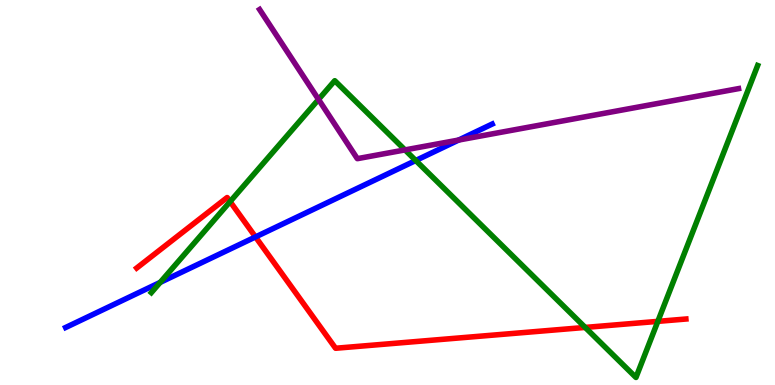[{'lines': ['blue', 'red'], 'intersections': [{'x': 3.3, 'y': 3.85}]}, {'lines': ['green', 'red'], 'intersections': [{'x': 2.97, 'y': 4.76}, {'x': 7.55, 'y': 1.5}, {'x': 8.49, 'y': 1.65}]}, {'lines': ['purple', 'red'], 'intersections': []}, {'lines': ['blue', 'green'], 'intersections': [{'x': 2.07, 'y': 2.66}, {'x': 5.36, 'y': 5.83}]}, {'lines': ['blue', 'purple'], 'intersections': [{'x': 5.92, 'y': 6.36}]}, {'lines': ['green', 'purple'], 'intersections': [{'x': 4.11, 'y': 7.42}, {'x': 5.23, 'y': 6.11}]}]